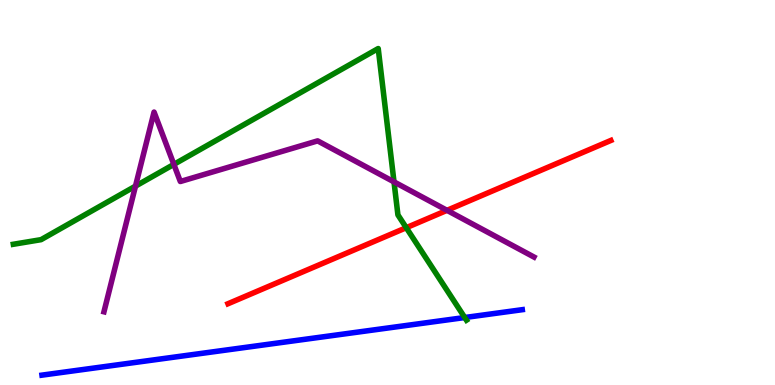[{'lines': ['blue', 'red'], 'intersections': []}, {'lines': ['green', 'red'], 'intersections': [{'x': 5.24, 'y': 4.09}]}, {'lines': ['purple', 'red'], 'intersections': [{'x': 5.77, 'y': 4.54}]}, {'lines': ['blue', 'green'], 'intersections': [{'x': 6.0, 'y': 1.75}]}, {'lines': ['blue', 'purple'], 'intersections': []}, {'lines': ['green', 'purple'], 'intersections': [{'x': 1.75, 'y': 5.17}, {'x': 2.24, 'y': 5.73}, {'x': 5.08, 'y': 5.28}]}]